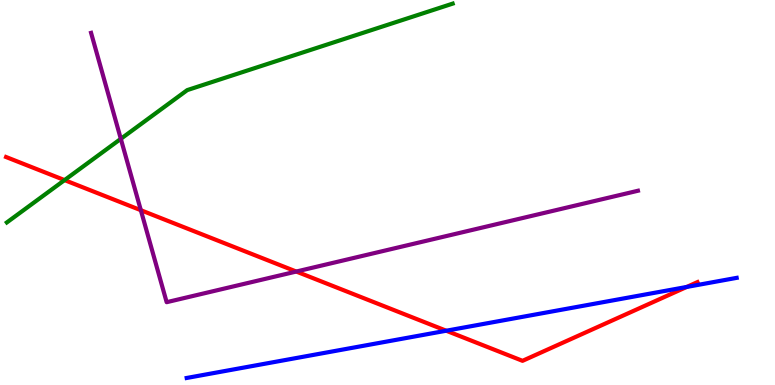[{'lines': ['blue', 'red'], 'intersections': [{'x': 5.76, 'y': 1.41}, {'x': 8.86, 'y': 2.55}]}, {'lines': ['green', 'red'], 'intersections': [{'x': 0.833, 'y': 5.32}]}, {'lines': ['purple', 'red'], 'intersections': [{'x': 1.82, 'y': 4.54}, {'x': 3.82, 'y': 2.95}]}, {'lines': ['blue', 'green'], 'intersections': []}, {'lines': ['blue', 'purple'], 'intersections': []}, {'lines': ['green', 'purple'], 'intersections': [{'x': 1.56, 'y': 6.39}]}]